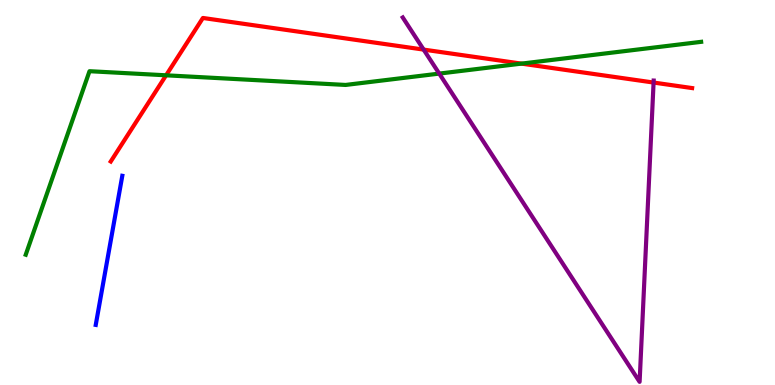[{'lines': ['blue', 'red'], 'intersections': []}, {'lines': ['green', 'red'], 'intersections': [{'x': 2.14, 'y': 8.04}, {'x': 6.73, 'y': 8.35}]}, {'lines': ['purple', 'red'], 'intersections': [{'x': 5.47, 'y': 8.71}, {'x': 8.43, 'y': 7.86}]}, {'lines': ['blue', 'green'], 'intersections': []}, {'lines': ['blue', 'purple'], 'intersections': []}, {'lines': ['green', 'purple'], 'intersections': [{'x': 5.67, 'y': 8.09}]}]